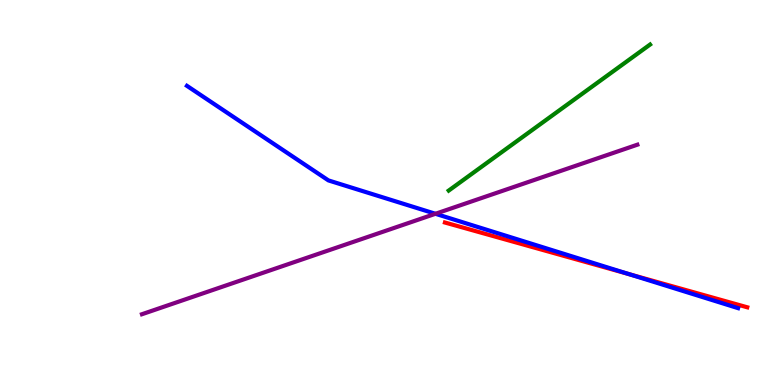[{'lines': ['blue', 'red'], 'intersections': [{'x': 8.12, 'y': 2.88}]}, {'lines': ['green', 'red'], 'intersections': []}, {'lines': ['purple', 'red'], 'intersections': []}, {'lines': ['blue', 'green'], 'intersections': []}, {'lines': ['blue', 'purple'], 'intersections': [{'x': 5.62, 'y': 4.45}]}, {'lines': ['green', 'purple'], 'intersections': []}]